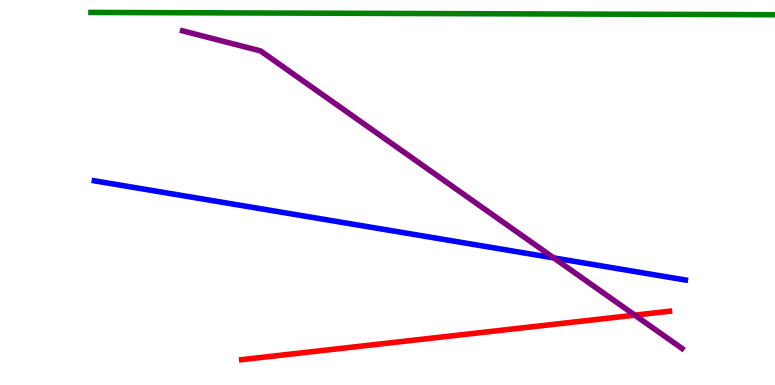[{'lines': ['blue', 'red'], 'intersections': []}, {'lines': ['green', 'red'], 'intersections': []}, {'lines': ['purple', 'red'], 'intersections': [{'x': 8.19, 'y': 1.81}]}, {'lines': ['blue', 'green'], 'intersections': []}, {'lines': ['blue', 'purple'], 'intersections': [{'x': 7.14, 'y': 3.3}]}, {'lines': ['green', 'purple'], 'intersections': []}]